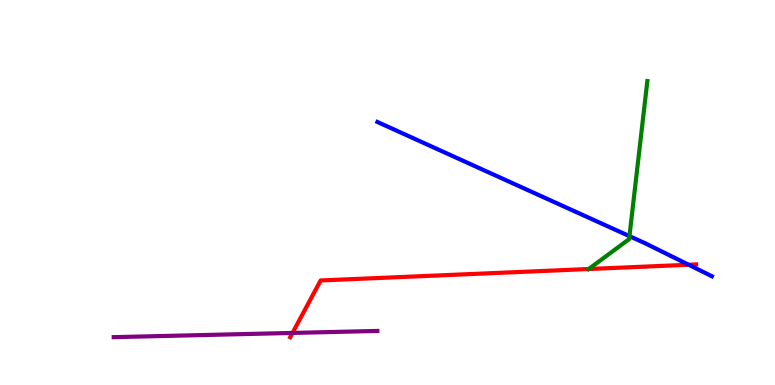[{'lines': ['blue', 'red'], 'intersections': [{'x': 8.89, 'y': 3.12}]}, {'lines': ['green', 'red'], 'intersections': [{'x': 7.6, 'y': 3.01}]}, {'lines': ['purple', 'red'], 'intersections': [{'x': 3.77, 'y': 1.35}]}, {'lines': ['blue', 'green'], 'intersections': [{'x': 8.12, 'y': 3.87}]}, {'lines': ['blue', 'purple'], 'intersections': []}, {'lines': ['green', 'purple'], 'intersections': []}]